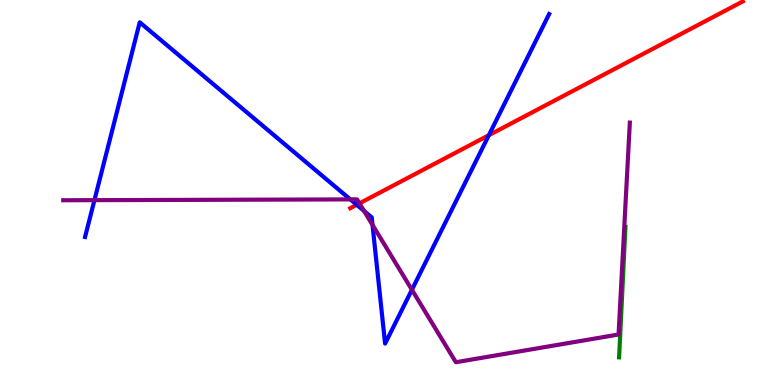[{'lines': ['blue', 'red'], 'intersections': [{'x': 4.6, 'y': 4.68}, {'x': 6.31, 'y': 6.49}]}, {'lines': ['green', 'red'], 'intersections': []}, {'lines': ['purple', 'red'], 'intersections': [{'x': 4.64, 'y': 4.72}]}, {'lines': ['blue', 'green'], 'intersections': []}, {'lines': ['blue', 'purple'], 'intersections': [{'x': 1.22, 'y': 4.8}, {'x': 4.52, 'y': 4.82}, {'x': 4.7, 'y': 4.52}, {'x': 4.81, 'y': 4.16}, {'x': 5.31, 'y': 2.47}]}, {'lines': ['green', 'purple'], 'intersections': []}]